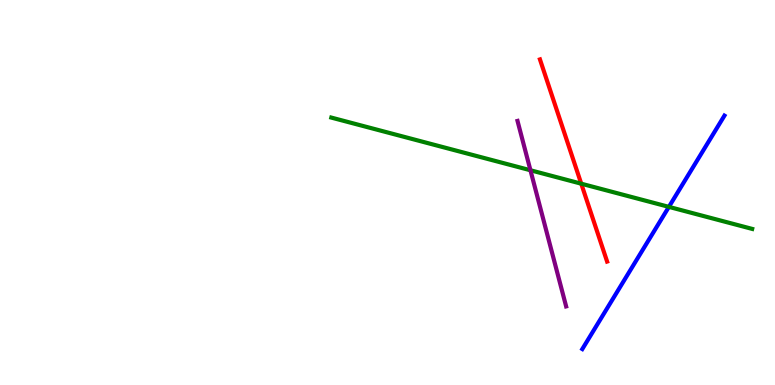[{'lines': ['blue', 'red'], 'intersections': []}, {'lines': ['green', 'red'], 'intersections': [{'x': 7.5, 'y': 5.23}]}, {'lines': ['purple', 'red'], 'intersections': []}, {'lines': ['blue', 'green'], 'intersections': [{'x': 8.63, 'y': 4.63}]}, {'lines': ['blue', 'purple'], 'intersections': []}, {'lines': ['green', 'purple'], 'intersections': [{'x': 6.84, 'y': 5.58}]}]